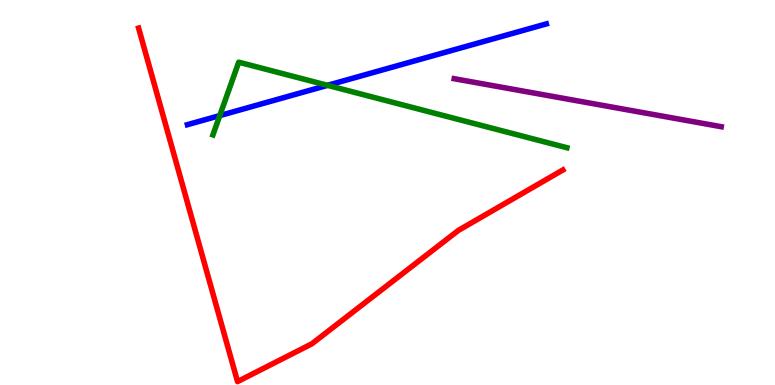[{'lines': ['blue', 'red'], 'intersections': []}, {'lines': ['green', 'red'], 'intersections': []}, {'lines': ['purple', 'red'], 'intersections': []}, {'lines': ['blue', 'green'], 'intersections': [{'x': 2.84, 'y': 7.0}, {'x': 4.23, 'y': 7.78}]}, {'lines': ['blue', 'purple'], 'intersections': []}, {'lines': ['green', 'purple'], 'intersections': []}]